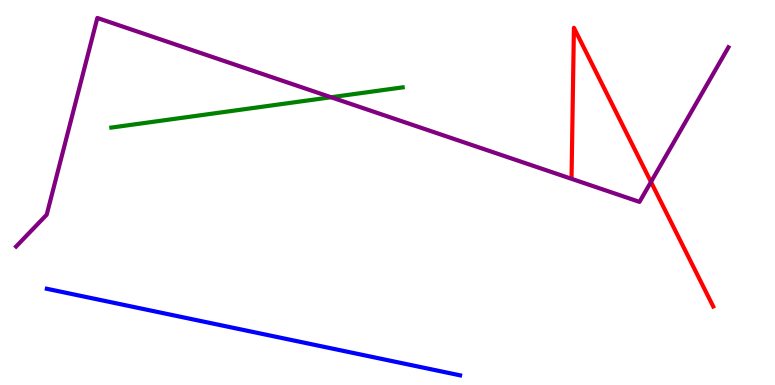[{'lines': ['blue', 'red'], 'intersections': []}, {'lines': ['green', 'red'], 'intersections': []}, {'lines': ['purple', 'red'], 'intersections': [{'x': 8.4, 'y': 5.27}]}, {'lines': ['blue', 'green'], 'intersections': []}, {'lines': ['blue', 'purple'], 'intersections': []}, {'lines': ['green', 'purple'], 'intersections': [{'x': 4.27, 'y': 7.47}]}]